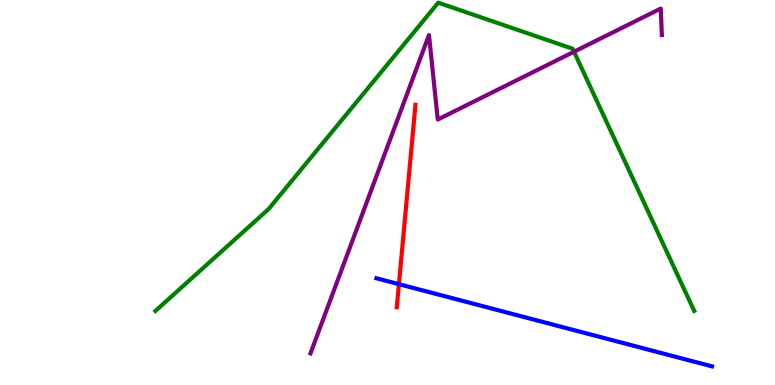[{'lines': ['blue', 'red'], 'intersections': [{'x': 5.15, 'y': 2.62}]}, {'lines': ['green', 'red'], 'intersections': []}, {'lines': ['purple', 'red'], 'intersections': []}, {'lines': ['blue', 'green'], 'intersections': []}, {'lines': ['blue', 'purple'], 'intersections': []}, {'lines': ['green', 'purple'], 'intersections': [{'x': 7.41, 'y': 8.66}]}]